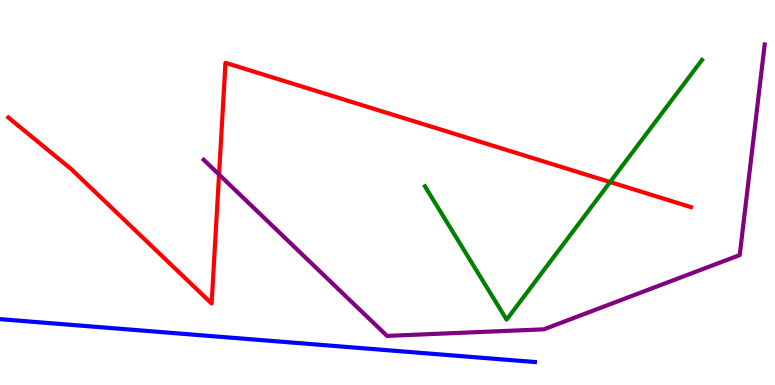[{'lines': ['blue', 'red'], 'intersections': []}, {'lines': ['green', 'red'], 'intersections': [{'x': 7.87, 'y': 5.27}]}, {'lines': ['purple', 'red'], 'intersections': [{'x': 2.83, 'y': 5.47}]}, {'lines': ['blue', 'green'], 'intersections': []}, {'lines': ['blue', 'purple'], 'intersections': []}, {'lines': ['green', 'purple'], 'intersections': []}]